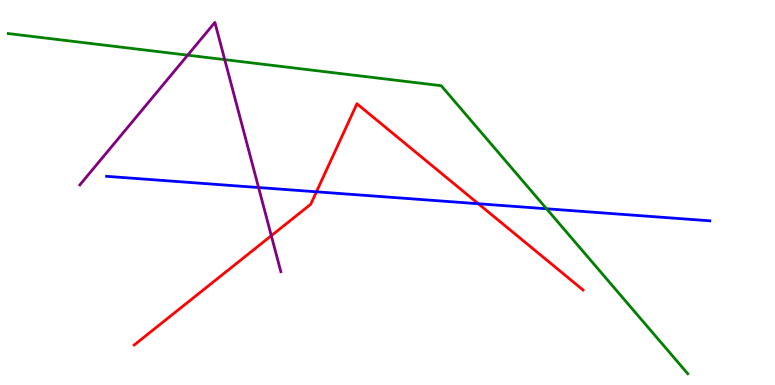[{'lines': ['blue', 'red'], 'intersections': [{'x': 4.08, 'y': 5.02}, {'x': 6.17, 'y': 4.71}]}, {'lines': ['green', 'red'], 'intersections': []}, {'lines': ['purple', 'red'], 'intersections': [{'x': 3.5, 'y': 3.88}]}, {'lines': ['blue', 'green'], 'intersections': [{'x': 7.05, 'y': 4.58}]}, {'lines': ['blue', 'purple'], 'intersections': [{'x': 3.34, 'y': 5.13}]}, {'lines': ['green', 'purple'], 'intersections': [{'x': 2.42, 'y': 8.57}, {'x': 2.9, 'y': 8.45}]}]